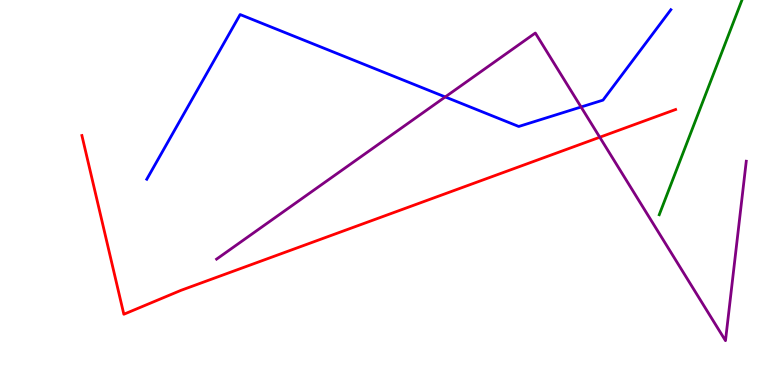[{'lines': ['blue', 'red'], 'intersections': []}, {'lines': ['green', 'red'], 'intersections': []}, {'lines': ['purple', 'red'], 'intersections': [{'x': 7.74, 'y': 6.44}]}, {'lines': ['blue', 'green'], 'intersections': []}, {'lines': ['blue', 'purple'], 'intersections': [{'x': 5.74, 'y': 7.48}, {'x': 7.5, 'y': 7.22}]}, {'lines': ['green', 'purple'], 'intersections': []}]